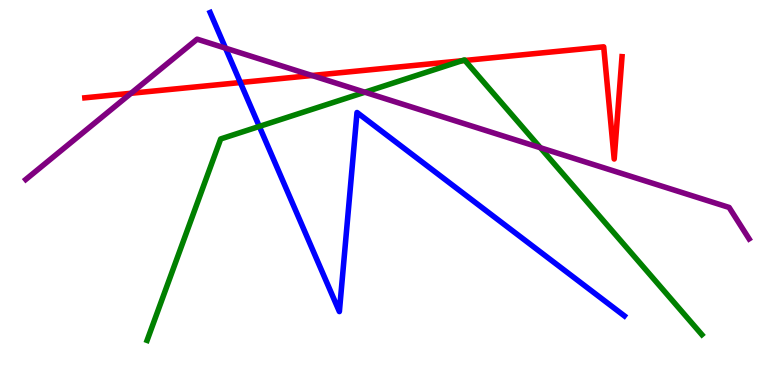[{'lines': ['blue', 'red'], 'intersections': [{'x': 3.1, 'y': 7.86}]}, {'lines': ['green', 'red'], 'intersections': [{'x': 5.96, 'y': 8.42}, {'x': 6.0, 'y': 8.43}]}, {'lines': ['purple', 'red'], 'intersections': [{'x': 1.69, 'y': 7.58}, {'x': 4.03, 'y': 8.04}]}, {'lines': ['blue', 'green'], 'intersections': [{'x': 3.35, 'y': 6.72}]}, {'lines': ['blue', 'purple'], 'intersections': [{'x': 2.91, 'y': 8.75}]}, {'lines': ['green', 'purple'], 'intersections': [{'x': 4.71, 'y': 7.6}, {'x': 6.97, 'y': 6.16}]}]